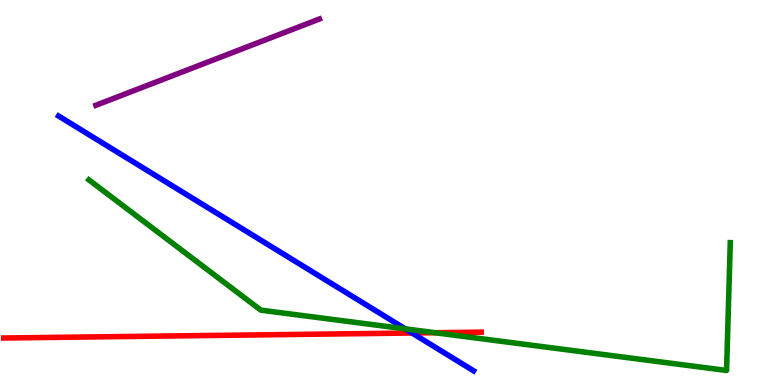[{'lines': ['blue', 'red'], 'intersections': [{'x': 5.32, 'y': 1.35}]}, {'lines': ['green', 'red'], 'intersections': [{'x': 5.61, 'y': 1.36}]}, {'lines': ['purple', 'red'], 'intersections': []}, {'lines': ['blue', 'green'], 'intersections': [{'x': 5.23, 'y': 1.46}]}, {'lines': ['blue', 'purple'], 'intersections': []}, {'lines': ['green', 'purple'], 'intersections': []}]